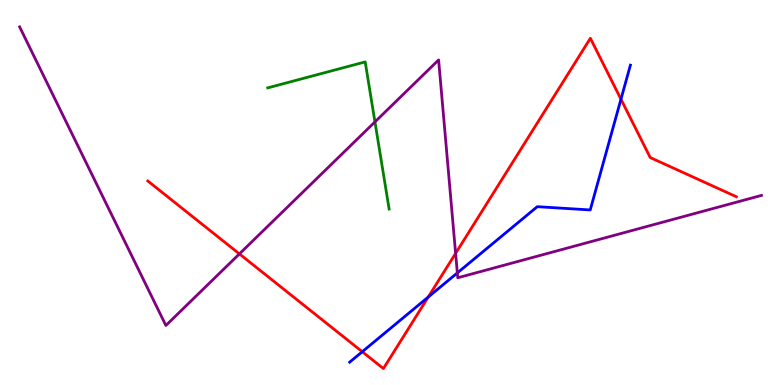[{'lines': ['blue', 'red'], 'intersections': [{'x': 4.67, 'y': 0.865}, {'x': 5.53, 'y': 2.28}, {'x': 8.01, 'y': 7.42}]}, {'lines': ['green', 'red'], 'intersections': []}, {'lines': ['purple', 'red'], 'intersections': [{'x': 3.09, 'y': 3.41}, {'x': 5.88, 'y': 3.42}]}, {'lines': ['blue', 'green'], 'intersections': []}, {'lines': ['blue', 'purple'], 'intersections': [{'x': 5.9, 'y': 2.91}]}, {'lines': ['green', 'purple'], 'intersections': [{'x': 4.84, 'y': 6.83}]}]